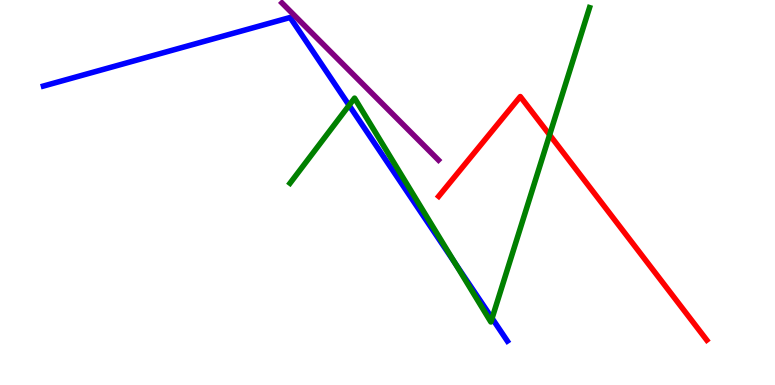[{'lines': ['blue', 'red'], 'intersections': []}, {'lines': ['green', 'red'], 'intersections': [{'x': 7.09, 'y': 6.5}]}, {'lines': ['purple', 'red'], 'intersections': []}, {'lines': ['blue', 'green'], 'intersections': [{'x': 4.5, 'y': 7.26}, {'x': 5.87, 'y': 3.17}, {'x': 6.35, 'y': 1.73}]}, {'lines': ['blue', 'purple'], 'intersections': []}, {'lines': ['green', 'purple'], 'intersections': []}]